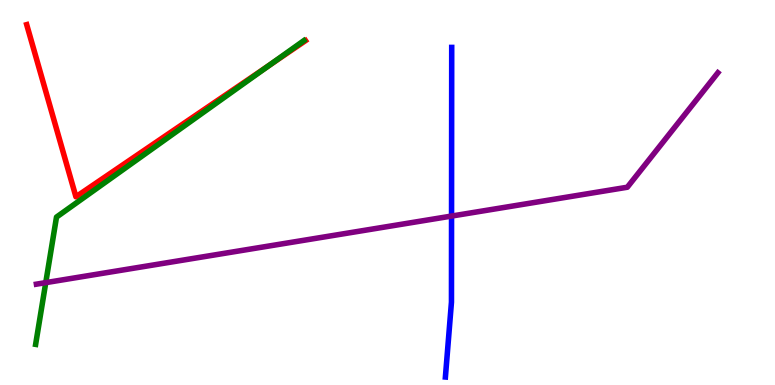[{'lines': ['blue', 'red'], 'intersections': []}, {'lines': ['green', 'red'], 'intersections': [{'x': 3.48, 'y': 8.31}]}, {'lines': ['purple', 'red'], 'intersections': []}, {'lines': ['blue', 'green'], 'intersections': []}, {'lines': ['blue', 'purple'], 'intersections': [{'x': 5.83, 'y': 4.39}]}, {'lines': ['green', 'purple'], 'intersections': [{'x': 0.59, 'y': 2.66}]}]